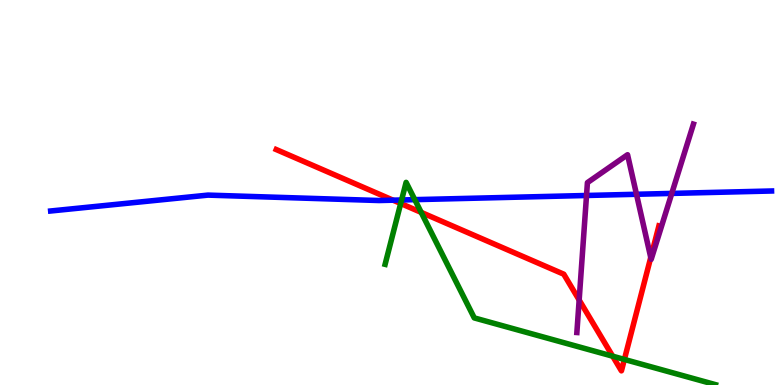[{'lines': ['blue', 'red'], 'intersections': [{'x': 5.07, 'y': 4.8}]}, {'lines': ['green', 'red'], 'intersections': [{'x': 5.17, 'y': 4.71}, {'x': 5.43, 'y': 4.48}, {'x': 7.91, 'y': 0.748}, {'x': 8.06, 'y': 0.664}]}, {'lines': ['purple', 'red'], 'intersections': [{'x': 7.47, 'y': 2.21}, {'x': 8.4, 'y': 3.31}]}, {'lines': ['blue', 'green'], 'intersections': [{'x': 5.18, 'y': 4.81}, {'x': 5.35, 'y': 4.81}]}, {'lines': ['blue', 'purple'], 'intersections': [{'x': 7.57, 'y': 4.92}, {'x': 8.21, 'y': 4.95}, {'x': 8.67, 'y': 4.98}]}, {'lines': ['green', 'purple'], 'intersections': []}]